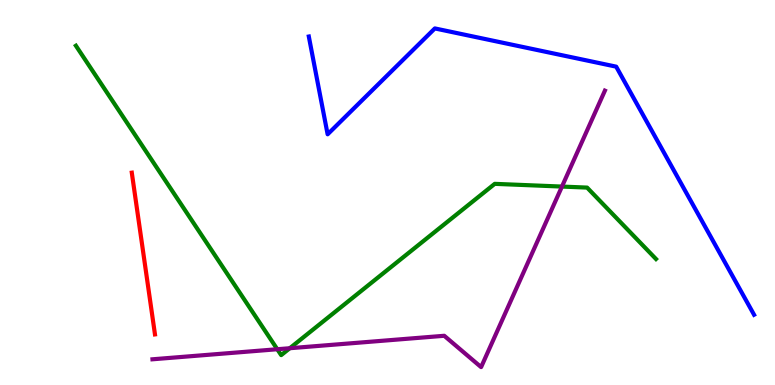[{'lines': ['blue', 'red'], 'intersections': []}, {'lines': ['green', 'red'], 'intersections': []}, {'lines': ['purple', 'red'], 'intersections': []}, {'lines': ['blue', 'green'], 'intersections': []}, {'lines': ['blue', 'purple'], 'intersections': []}, {'lines': ['green', 'purple'], 'intersections': [{'x': 3.58, 'y': 0.929}, {'x': 3.74, 'y': 0.955}, {'x': 7.25, 'y': 5.15}]}]